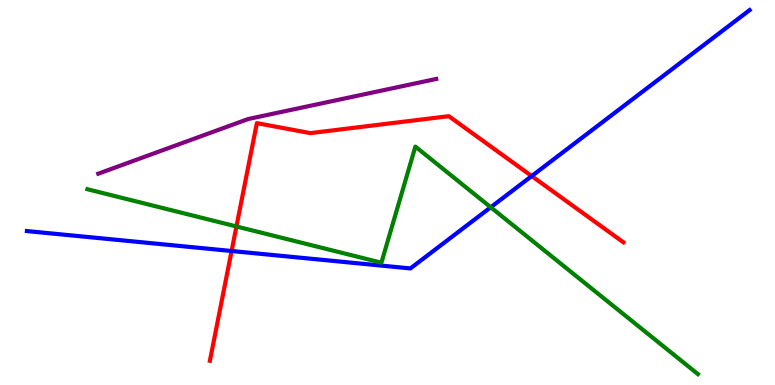[{'lines': ['blue', 'red'], 'intersections': [{'x': 2.99, 'y': 3.48}, {'x': 6.86, 'y': 5.43}]}, {'lines': ['green', 'red'], 'intersections': [{'x': 3.05, 'y': 4.12}]}, {'lines': ['purple', 'red'], 'intersections': []}, {'lines': ['blue', 'green'], 'intersections': [{'x': 6.33, 'y': 4.62}]}, {'lines': ['blue', 'purple'], 'intersections': []}, {'lines': ['green', 'purple'], 'intersections': []}]